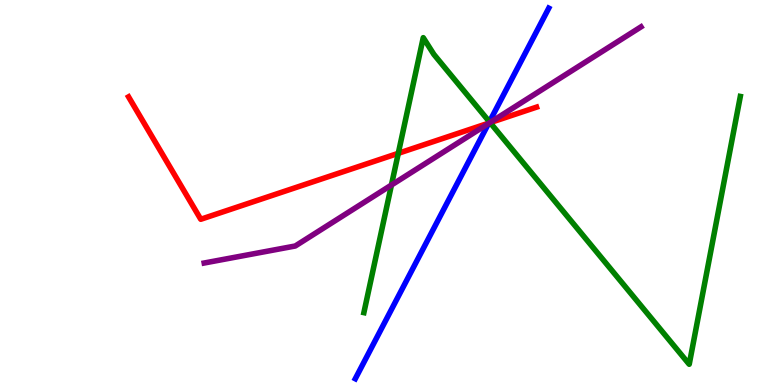[{'lines': ['blue', 'red'], 'intersections': [{'x': 6.31, 'y': 6.8}]}, {'lines': ['green', 'red'], 'intersections': [{'x': 5.14, 'y': 6.02}, {'x': 6.32, 'y': 6.81}]}, {'lines': ['purple', 'red'], 'intersections': [{'x': 6.32, 'y': 6.81}]}, {'lines': ['blue', 'green'], 'intersections': [{'x': 6.32, 'y': 6.84}]}, {'lines': ['blue', 'purple'], 'intersections': [{'x': 6.3, 'y': 6.79}]}, {'lines': ['green', 'purple'], 'intersections': [{'x': 5.05, 'y': 5.19}, {'x': 6.32, 'y': 6.82}]}]